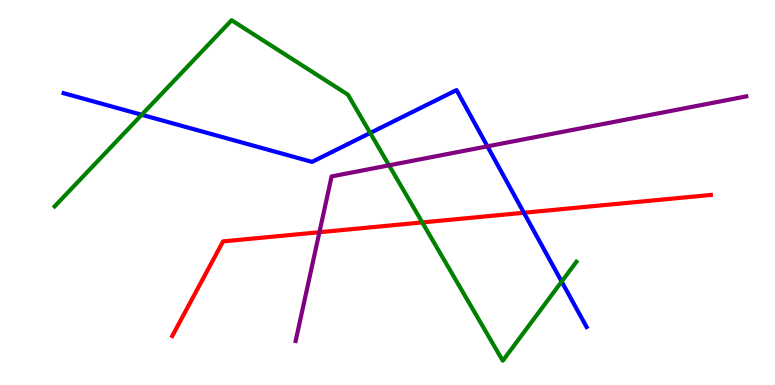[{'lines': ['blue', 'red'], 'intersections': [{'x': 6.76, 'y': 4.47}]}, {'lines': ['green', 'red'], 'intersections': [{'x': 5.45, 'y': 4.22}]}, {'lines': ['purple', 'red'], 'intersections': [{'x': 4.12, 'y': 3.97}]}, {'lines': ['blue', 'green'], 'intersections': [{'x': 1.83, 'y': 7.02}, {'x': 4.78, 'y': 6.55}, {'x': 7.25, 'y': 2.69}]}, {'lines': ['blue', 'purple'], 'intersections': [{'x': 6.29, 'y': 6.2}]}, {'lines': ['green', 'purple'], 'intersections': [{'x': 5.02, 'y': 5.71}]}]